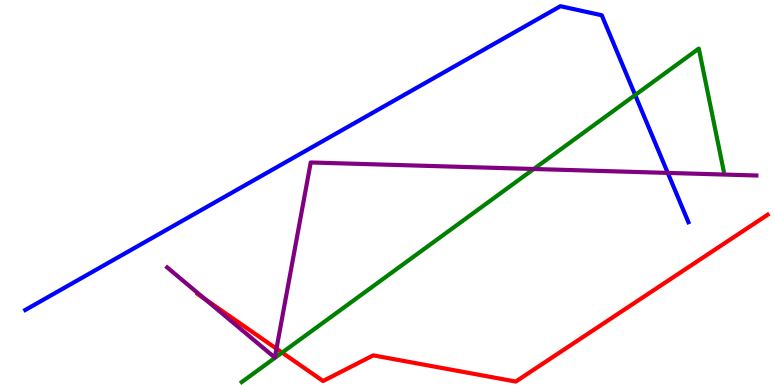[{'lines': ['blue', 'red'], 'intersections': []}, {'lines': ['green', 'red'], 'intersections': [{'x': 3.64, 'y': 0.841}]}, {'lines': ['purple', 'red'], 'intersections': [{'x': 2.64, 'y': 2.23}, {'x': 3.57, 'y': 0.943}]}, {'lines': ['blue', 'green'], 'intersections': [{'x': 8.2, 'y': 7.53}]}, {'lines': ['blue', 'purple'], 'intersections': [{'x': 8.62, 'y': 5.51}]}, {'lines': ['green', 'purple'], 'intersections': [{'x': 6.89, 'y': 5.61}]}]